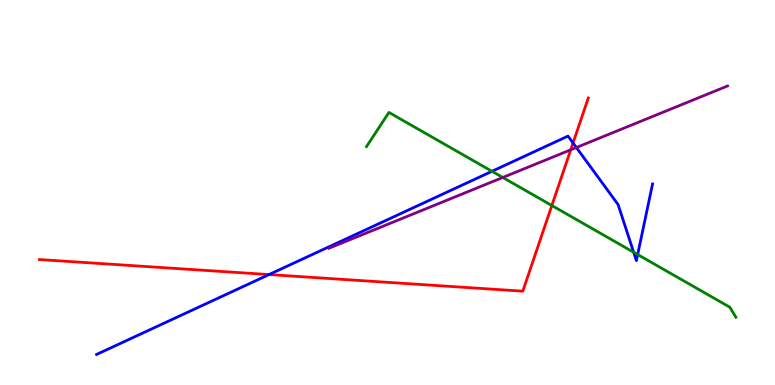[{'lines': ['blue', 'red'], 'intersections': [{'x': 3.47, 'y': 2.87}, {'x': 7.39, 'y': 6.29}]}, {'lines': ['green', 'red'], 'intersections': [{'x': 7.12, 'y': 4.66}]}, {'lines': ['purple', 'red'], 'intersections': [{'x': 7.36, 'y': 6.11}]}, {'lines': ['blue', 'green'], 'intersections': [{'x': 6.35, 'y': 5.55}, {'x': 8.18, 'y': 3.45}, {'x': 8.23, 'y': 3.39}]}, {'lines': ['blue', 'purple'], 'intersections': [{'x': 7.44, 'y': 6.17}]}, {'lines': ['green', 'purple'], 'intersections': [{'x': 6.49, 'y': 5.39}]}]